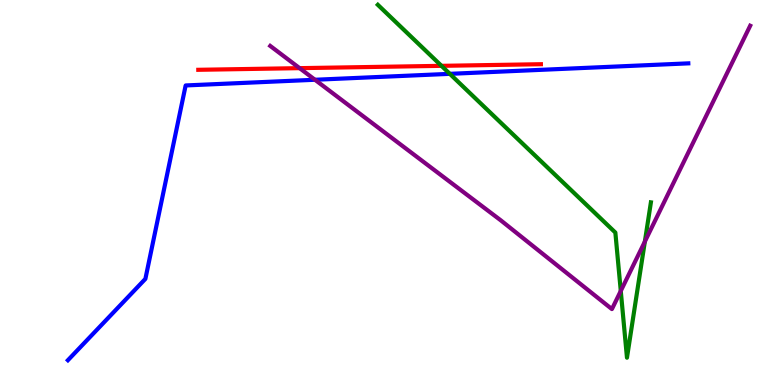[{'lines': ['blue', 'red'], 'intersections': []}, {'lines': ['green', 'red'], 'intersections': [{'x': 5.7, 'y': 8.29}]}, {'lines': ['purple', 'red'], 'intersections': [{'x': 3.87, 'y': 8.23}]}, {'lines': ['blue', 'green'], 'intersections': [{'x': 5.8, 'y': 8.08}]}, {'lines': ['blue', 'purple'], 'intersections': [{'x': 4.06, 'y': 7.93}]}, {'lines': ['green', 'purple'], 'intersections': [{'x': 8.01, 'y': 2.44}, {'x': 8.32, 'y': 3.72}]}]